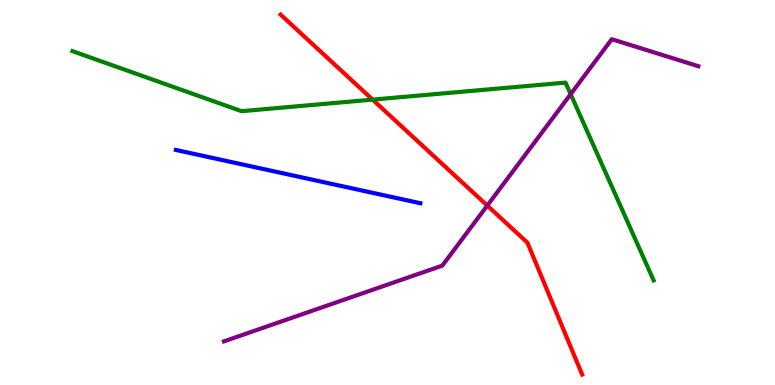[{'lines': ['blue', 'red'], 'intersections': []}, {'lines': ['green', 'red'], 'intersections': [{'x': 4.81, 'y': 7.41}]}, {'lines': ['purple', 'red'], 'intersections': [{'x': 6.29, 'y': 4.66}]}, {'lines': ['blue', 'green'], 'intersections': []}, {'lines': ['blue', 'purple'], 'intersections': []}, {'lines': ['green', 'purple'], 'intersections': [{'x': 7.36, 'y': 7.55}]}]